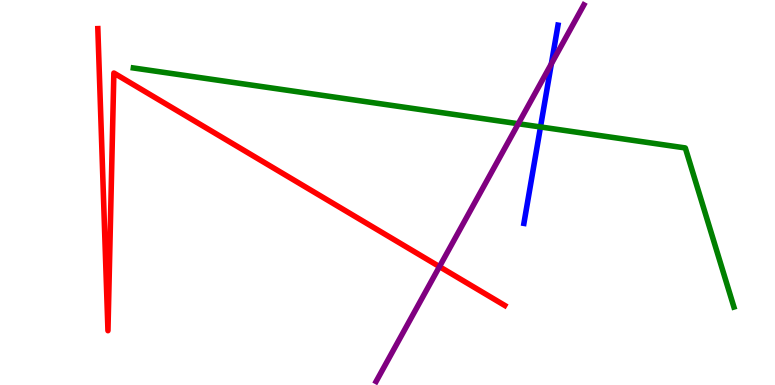[{'lines': ['blue', 'red'], 'intersections': []}, {'lines': ['green', 'red'], 'intersections': []}, {'lines': ['purple', 'red'], 'intersections': [{'x': 5.67, 'y': 3.07}]}, {'lines': ['blue', 'green'], 'intersections': [{'x': 6.97, 'y': 6.7}]}, {'lines': ['blue', 'purple'], 'intersections': [{'x': 7.11, 'y': 8.34}]}, {'lines': ['green', 'purple'], 'intersections': [{'x': 6.69, 'y': 6.79}]}]